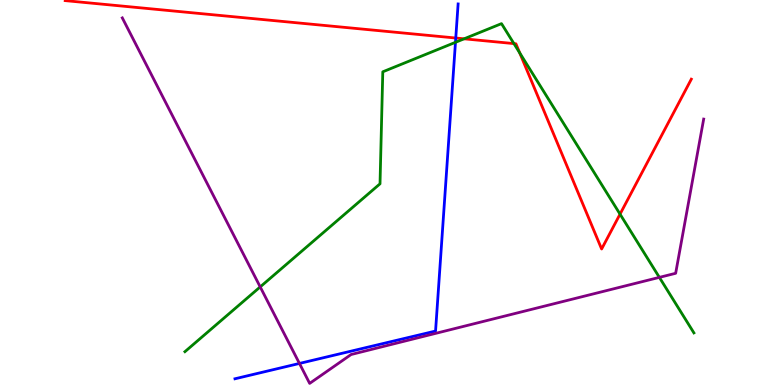[{'lines': ['blue', 'red'], 'intersections': [{'x': 5.88, 'y': 9.01}]}, {'lines': ['green', 'red'], 'intersections': [{'x': 5.99, 'y': 8.99}, {'x': 6.63, 'y': 8.87}, {'x': 6.71, 'y': 8.63}, {'x': 8.0, 'y': 4.44}]}, {'lines': ['purple', 'red'], 'intersections': []}, {'lines': ['blue', 'green'], 'intersections': [{'x': 5.88, 'y': 8.9}]}, {'lines': ['blue', 'purple'], 'intersections': [{'x': 3.86, 'y': 0.56}]}, {'lines': ['green', 'purple'], 'intersections': [{'x': 3.36, 'y': 2.55}, {'x': 8.51, 'y': 2.8}]}]